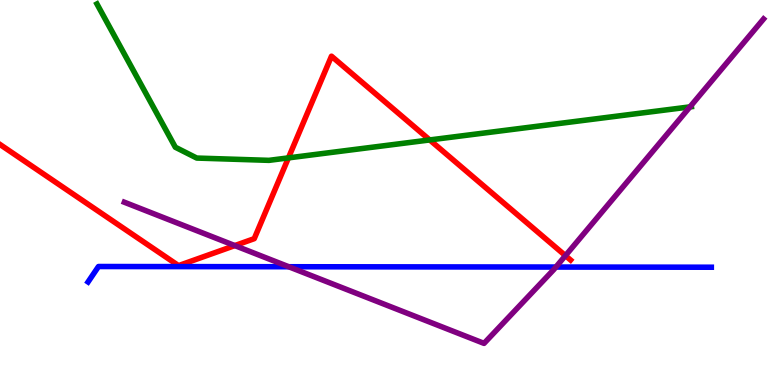[{'lines': ['blue', 'red'], 'intersections': []}, {'lines': ['green', 'red'], 'intersections': [{'x': 3.72, 'y': 5.9}, {'x': 5.54, 'y': 6.37}]}, {'lines': ['purple', 'red'], 'intersections': [{'x': 3.03, 'y': 3.62}, {'x': 7.3, 'y': 3.36}]}, {'lines': ['blue', 'green'], 'intersections': []}, {'lines': ['blue', 'purple'], 'intersections': [{'x': 3.73, 'y': 3.07}, {'x': 7.17, 'y': 3.06}]}, {'lines': ['green', 'purple'], 'intersections': [{'x': 8.9, 'y': 7.22}]}]